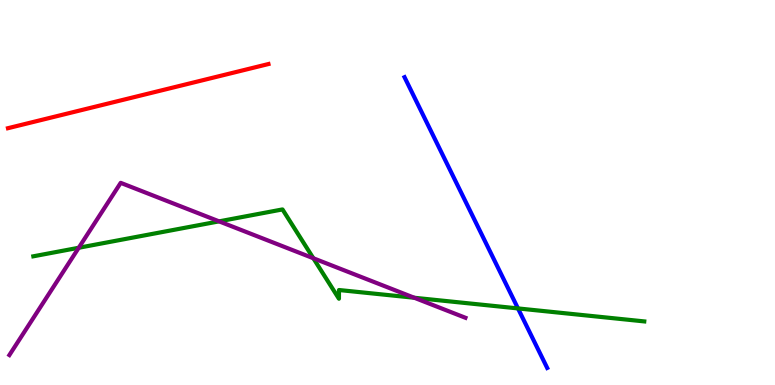[{'lines': ['blue', 'red'], 'intersections': []}, {'lines': ['green', 'red'], 'intersections': []}, {'lines': ['purple', 'red'], 'intersections': []}, {'lines': ['blue', 'green'], 'intersections': [{'x': 6.68, 'y': 1.99}]}, {'lines': ['blue', 'purple'], 'intersections': []}, {'lines': ['green', 'purple'], 'intersections': [{'x': 1.02, 'y': 3.56}, {'x': 2.83, 'y': 4.25}, {'x': 4.04, 'y': 3.29}, {'x': 5.35, 'y': 2.27}]}]